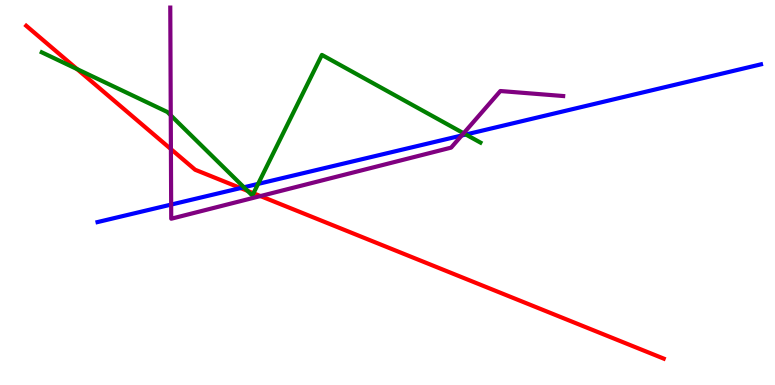[{'lines': ['blue', 'red'], 'intersections': [{'x': 3.1, 'y': 5.12}]}, {'lines': ['green', 'red'], 'intersections': [{'x': 0.994, 'y': 8.21}, {'x': 3.2, 'y': 5.04}, {'x': 3.27, 'y': 4.98}]}, {'lines': ['purple', 'red'], 'intersections': [{'x': 2.21, 'y': 6.13}, {'x': 3.36, 'y': 4.91}]}, {'lines': ['blue', 'green'], 'intersections': [{'x': 3.15, 'y': 5.14}, {'x': 3.33, 'y': 5.22}, {'x': 6.01, 'y': 6.51}]}, {'lines': ['blue', 'purple'], 'intersections': [{'x': 2.21, 'y': 4.69}, {'x': 5.96, 'y': 6.48}]}, {'lines': ['green', 'purple'], 'intersections': [{'x': 2.2, 'y': 7.0}, {'x': 5.98, 'y': 6.54}]}]